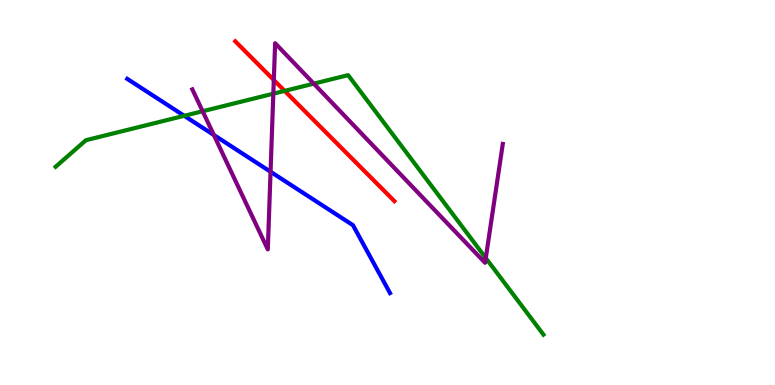[{'lines': ['blue', 'red'], 'intersections': []}, {'lines': ['green', 'red'], 'intersections': [{'x': 3.67, 'y': 7.64}]}, {'lines': ['purple', 'red'], 'intersections': [{'x': 3.53, 'y': 7.92}]}, {'lines': ['blue', 'green'], 'intersections': [{'x': 2.38, 'y': 6.99}]}, {'lines': ['blue', 'purple'], 'intersections': [{'x': 2.76, 'y': 6.49}, {'x': 3.49, 'y': 5.54}]}, {'lines': ['green', 'purple'], 'intersections': [{'x': 2.61, 'y': 7.11}, {'x': 3.53, 'y': 7.57}, {'x': 4.05, 'y': 7.83}, {'x': 6.27, 'y': 3.3}]}]